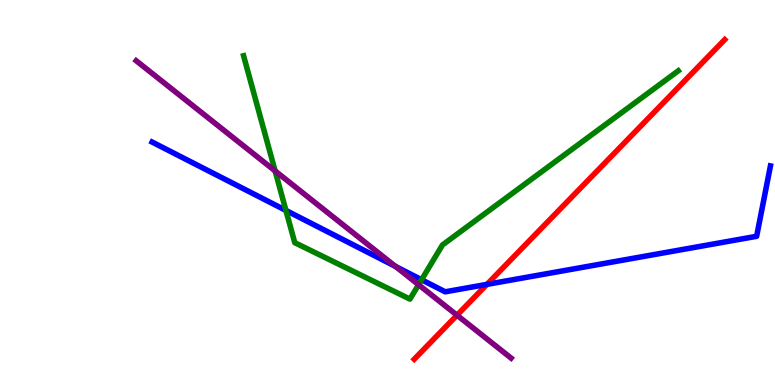[{'lines': ['blue', 'red'], 'intersections': [{'x': 6.28, 'y': 2.61}]}, {'lines': ['green', 'red'], 'intersections': []}, {'lines': ['purple', 'red'], 'intersections': [{'x': 5.9, 'y': 1.81}]}, {'lines': ['blue', 'green'], 'intersections': [{'x': 3.69, 'y': 4.53}, {'x': 5.44, 'y': 2.73}]}, {'lines': ['blue', 'purple'], 'intersections': [{'x': 5.1, 'y': 3.08}]}, {'lines': ['green', 'purple'], 'intersections': [{'x': 3.55, 'y': 5.56}, {'x': 5.4, 'y': 2.6}]}]